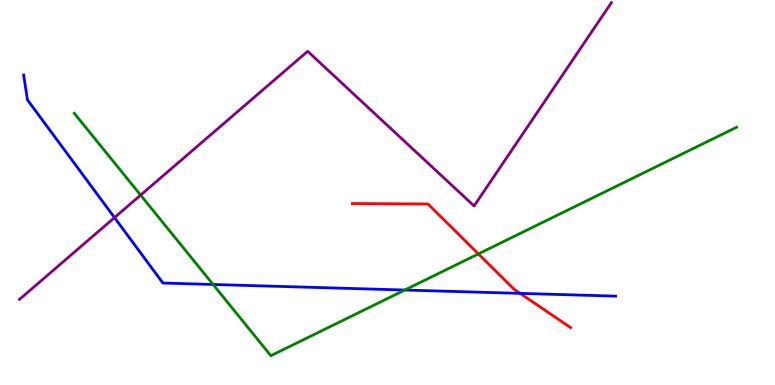[{'lines': ['blue', 'red'], 'intersections': [{'x': 6.71, 'y': 2.38}]}, {'lines': ['green', 'red'], 'intersections': [{'x': 6.17, 'y': 3.4}]}, {'lines': ['purple', 'red'], 'intersections': []}, {'lines': ['blue', 'green'], 'intersections': [{'x': 2.75, 'y': 2.61}, {'x': 5.22, 'y': 2.47}]}, {'lines': ['blue', 'purple'], 'intersections': [{'x': 1.48, 'y': 4.35}]}, {'lines': ['green', 'purple'], 'intersections': [{'x': 1.81, 'y': 4.93}]}]